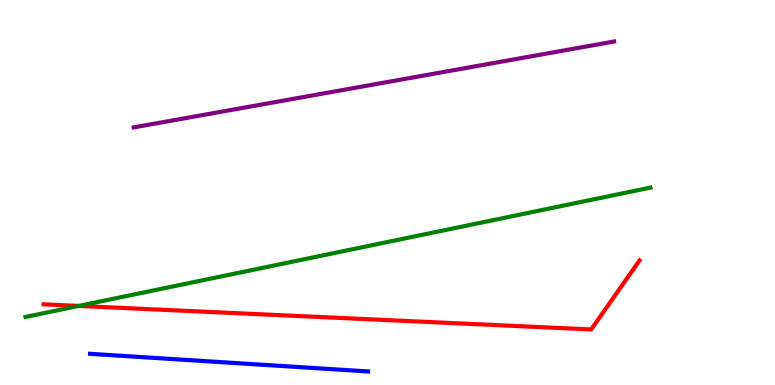[{'lines': ['blue', 'red'], 'intersections': []}, {'lines': ['green', 'red'], 'intersections': [{'x': 1.02, 'y': 2.05}]}, {'lines': ['purple', 'red'], 'intersections': []}, {'lines': ['blue', 'green'], 'intersections': []}, {'lines': ['blue', 'purple'], 'intersections': []}, {'lines': ['green', 'purple'], 'intersections': []}]